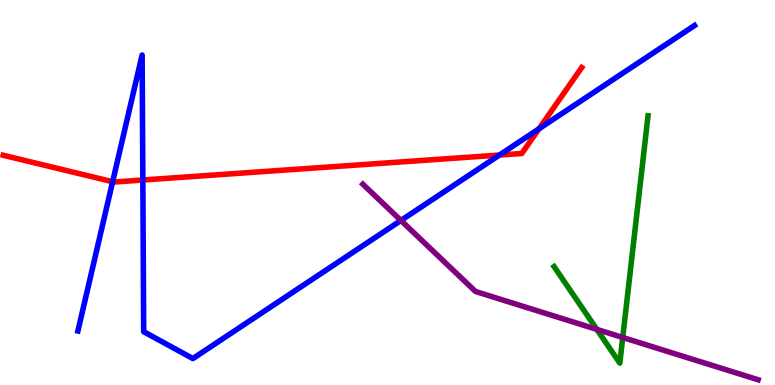[{'lines': ['blue', 'red'], 'intersections': [{'x': 1.45, 'y': 5.28}, {'x': 1.84, 'y': 5.32}, {'x': 6.44, 'y': 5.97}, {'x': 6.96, 'y': 6.66}]}, {'lines': ['green', 'red'], 'intersections': []}, {'lines': ['purple', 'red'], 'intersections': []}, {'lines': ['blue', 'green'], 'intersections': []}, {'lines': ['blue', 'purple'], 'intersections': [{'x': 5.17, 'y': 4.27}]}, {'lines': ['green', 'purple'], 'intersections': [{'x': 7.7, 'y': 1.44}, {'x': 8.04, 'y': 1.23}]}]